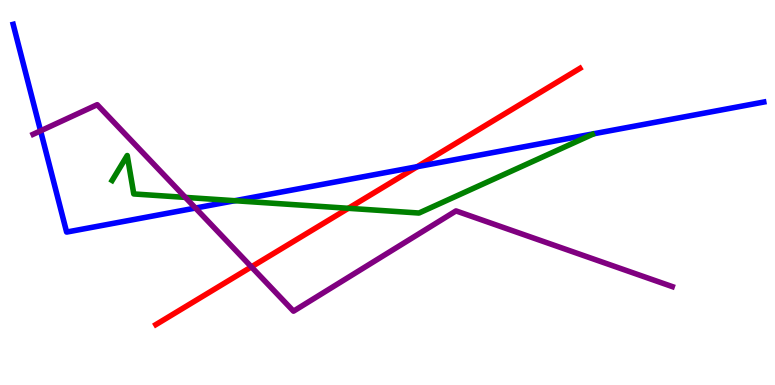[{'lines': ['blue', 'red'], 'intersections': [{'x': 5.38, 'y': 5.67}]}, {'lines': ['green', 'red'], 'intersections': [{'x': 4.49, 'y': 4.59}]}, {'lines': ['purple', 'red'], 'intersections': [{'x': 3.24, 'y': 3.07}]}, {'lines': ['blue', 'green'], 'intersections': [{'x': 3.03, 'y': 4.79}]}, {'lines': ['blue', 'purple'], 'intersections': [{'x': 0.524, 'y': 6.6}, {'x': 2.52, 'y': 4.6}]}, {'lines': ['green', 'purple'], 'intersections': [{'x': 2.39, 'y': 4.87}]}]